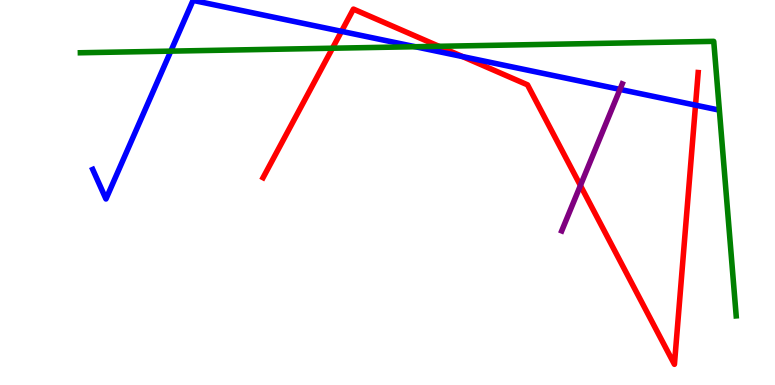[{'lines': ['blue', 'red'], 'intersections': [{'x': 4.41, 'y': 9.19}, {'x': 5.97, 'y': 8.53}, {'x': 8.97, 'y': 7.27}]}, {'lines': ['green', 'red'], 'intersections': [{'x': 4.29, 'y': 8.75}, {'x': 5.66, 'y': 8.8}]}, {'lines': ['purple', 'red'], 'intersections': [{'x': 7.49, 'y': 5.18}]}, {'lines': ['blue', 'green'], 'intersections': [{'x': 2.2, 'y': 8.67}, {'x': 5.36, 'y': 8.79}]}, {'lines': ['blue', 'purple'], 'intersections': [{'x': 8.0, 'y': 7.68}]}, {'lines': ['green', 'purple'], 'intersections': []}]